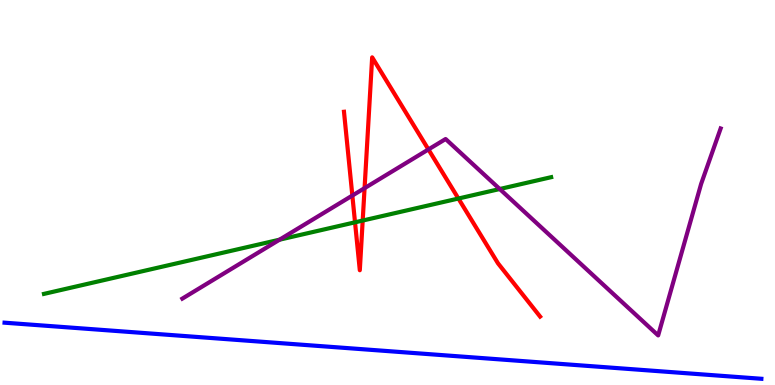[{'lines': ['blue', 'red'], 'intersections': []}, {'lines': ['green', 'red'], 'intersections': [{'x': 4.58, 'y': 4.23}, {'x': 4.68, 'y': 4.27}, {'x': 5.91, 'y': 4.84}]}, {'lines': ['purple', 'red'], 'intersections': [{'x': 4.55, 'y': 4.92}, {'x': 4.7, 'y': 5.11}, {'x': 5.53, 'y': 6.12}]}, {'lines': ['blue', 'green'], 'intersections': []}, {'lines': ['blue', 'purple'], 'intersections': []}, {'lines': ['green', 'purple'], 'intersections': [{'x': 3.61, 'y': 3.77}, {'x': 6.45, 'y': 5.09}]}]